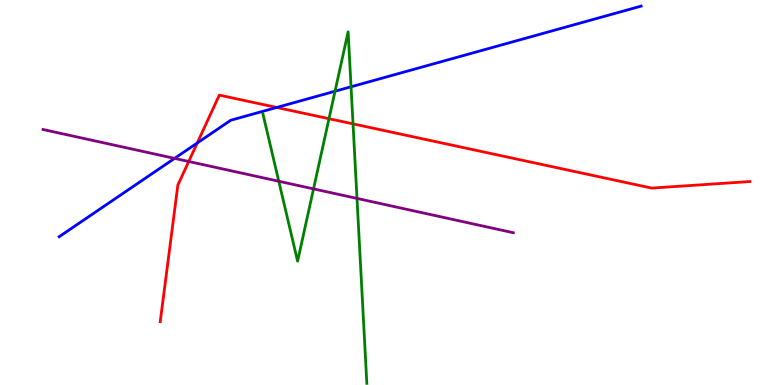[{'lines': ['blue', 'red'], 'intersections': [{'x': 2.55, 'y': 6.29}, {'x': 3.57, 'y': 7.21}]}, {'lines': ['green', 'red'], 'intersections': [{'x': 4.25, 'y': 6.92}, {'x': 4.56, 'y': 6.78}]}, {'lines': ['purple', 'red'], 'intersections': [{'x': 2.44, 'y': 5.81}]}, {'lines': ['blue', 'green'], 'intersections': [{'x': 4.32, 'y': 7.63}, {'x': 4.53, 'y': 7.75}]}, {'lines': ['blue', 'purple'], 'intersections': [{'x': 2.25, 'y': 5.89}]}, {'lines': ['green', 'purple'], 'intersections': [{'x': 3.6, 'y': 5.29}, {'x': 4.05, 'y': 5.09}, {'x': 4.61, 'y': 4.85}]}]